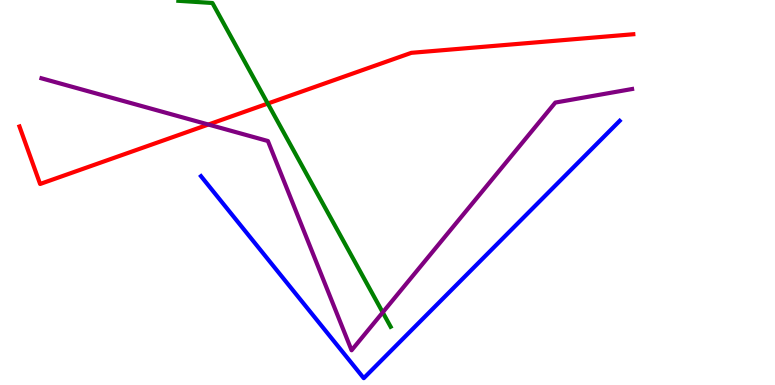[{'lines': ['blue', 'red'], 'intersections': []}, {'lines': ['green', 'red'], 'intersections': [{'x': 3.46, 'y': 7.31}]}, {'lines': ['purple', 'red'], 'intersections': [{'x': 2.69, 'y': 6.77}]}, {'lines': ['blue', 'green'], 'intersections': []}, {'lines': ['blue', 'purple'], 'intersections': []}, {'lines': ['green', 'purple'], 'intersections': [{'x': 4.94, 'y': 1.89}]}]